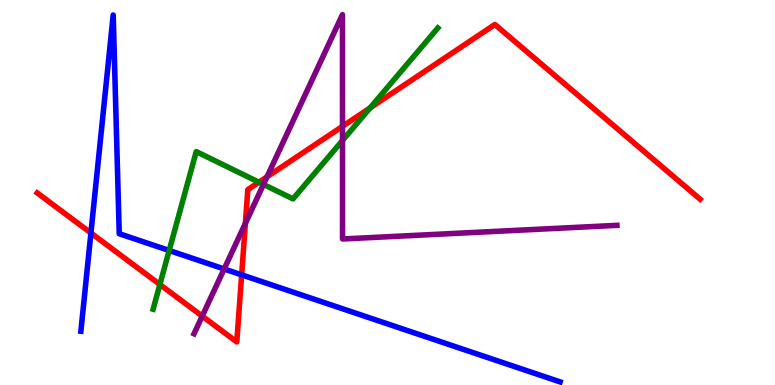[{'lines': ['blue', 'red'], 'intersections': [{'x': 1.17, 'y': 3.95}, {'x': 3.12, 'y': 2.86}]}, {'lines': ['green', 'red'], 'intersections': [{'x': 2.06, 'y': 2.61}, {'x': 3.34, 'y': 5.27}, {'x': 4.78, 'y': 7.2}]}, {'lines': ['purple', 'red'], 'intersections': [{'x': 2.61, 'y': 1.79}, {'x': 3.17, 'y': 4.2}, {'x': 3.45, 'y': 5.41}, {'x': 4.42, 'y': 6.72}]}, {'lines': ['blue', 'green'], 'intersections': [{'x': 2.18, 'y': 3.49}]}, {'lines': ['blue', 'purple'], 'intersections': [{'x': 2.89, 'y': 3.01}]}, {'lines': ['green', 'purple'], 'intersections': [{'x': 3.4, 'y': 5.21}, {'x': 4.42, 'y': 6.35}]}]